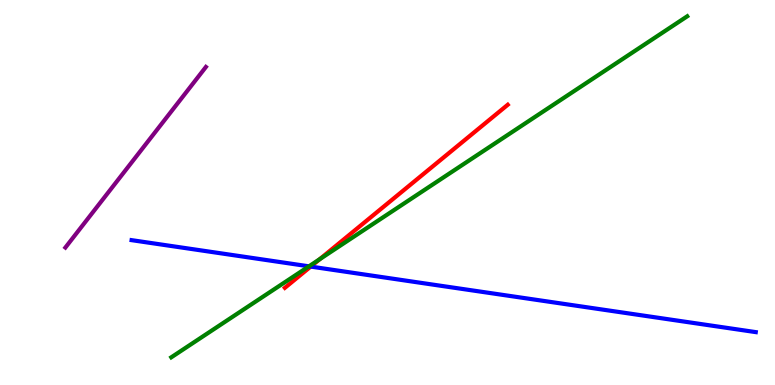[{'lines': ['blue', 'red'], 'intersections': [{'x': 4.01, 'y': 3.08}]}, {'lines': ['green', 'red'], 'intersections': [{'x': 4.12, 'y': 3.27}]}, {'lines': ['purple', 'red'], 'intersections': []}, {'lines': ['blue', 'green'], 'intersections': [{'x': 3.99, 'y': 3.08}]}, {'lines': ['blue', 'purple'], 'intersections': []}, {'lines': ['green', 'purple'], 'intersections': []}]